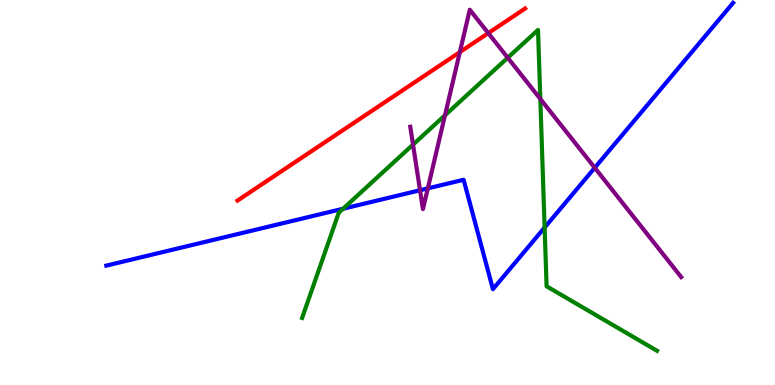[{'lines': ['blue', 'red'], 'intersections': []}, {'lines': ['green', 'red'], 'intersections': []}, {'lines': ['purple', 'red'], 'intersections': [{'x': 5.93, 'y': 8.65}, {'x': 6.3, 'y': 9.14}]}, {'lines': ['blue', 'green'], 'intersections': [{'x': 4.43, 'y': 4.58}, {'x': 7.03, 'y': 4.09}]}, {'lines': ['blue', 'purple'], 'intersections': [{'x': 5.42, 'y': 5.06}, {'x': 5.52, 'y': 5.11}, {'x': 7.67, 'y': 5.64}]}, {'lines': ['green', 'purple'], 'intersections': [{'x': 5.33, 'y': 6.24}, {'x': 5.74, 'y': 7.01}, {'x': 6.55, 'y': 8.5}, {'x': 6.97, 'y': 7.43}]}]